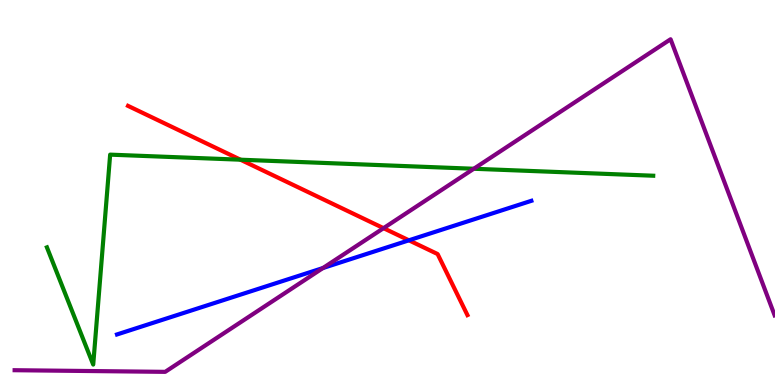[{'lines': ['blue', 'red'], 'intersections': [{'x': 5.28, 'y': 3.76}]}, {'lines': ['green', 'red'], 'intersections': [{'x': 3.1, 'y': 5.85}]}, {'lines': ['purple', 'red'], 'intersections': [{'x': 4.95, 'y': 4.07}]}, {'lines': ['blue', 'green'], 'intersections': []}, {'lines': ['blue', 'purple'], 'intersections': [{'x': 4.17, 'y': 3.04}]}, {'lines': ['green', 'purple'], 'intersections': [{'x': 6.11, 'y': 5.62}]}]